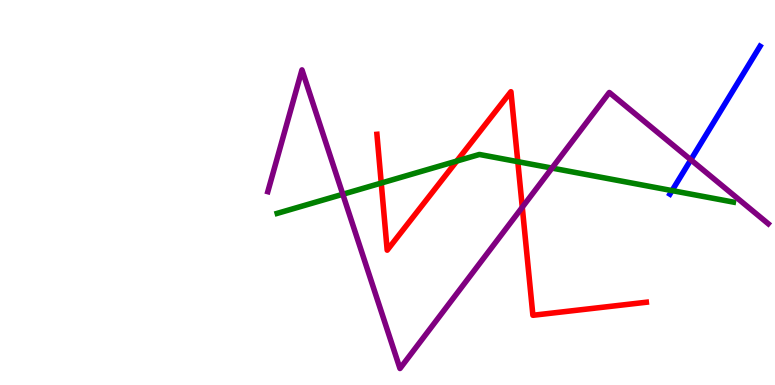[{'lines': ['blue', 'red'], 'intersections': []}, {'lines': ['green', 'red'], 'intersections': [{'x': 4.92, 'y': 5.25}, {'x': 5.89, 'y': 5.82}, {'x': 6.68, 'y': 5.8}]}, {'lines': ['purple', 'red'], 'intersections': [{'x': 6.74, 'y': 4.62}]}, {'lines': ['blue', 'green'], 'intersections': [{'x': 8.67, 'y': 5.05}]}, {'lines': ['blue', 'purple'], 'intersections': [{'x': 8.91, 'y': 5.85}]}, {'lines': ['green', 'purple'], 'intersections': [{'x': 4.42, 'y': 4.95}, {'x': 7.12, 'y': 5.63}]}]